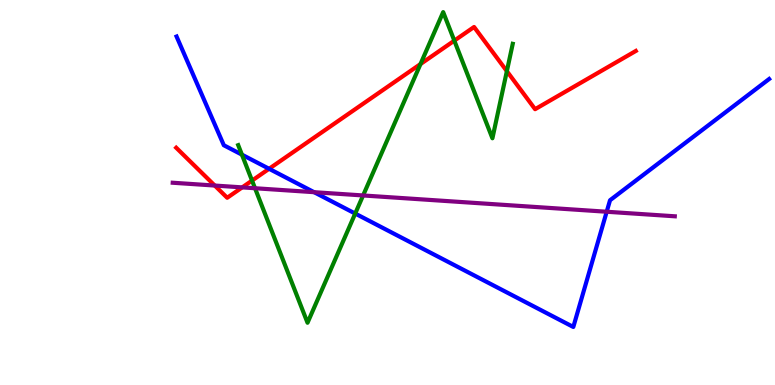[{'lines': ['blue', 'red'], 'intersections': [{'x': 3.47, 'y': 5.62}]}, {'lines': ['green', 'red'], 'intersections': [{'x': 3.25, 'y': 5.31}, {'x': 5.43, 'y': 8.34}, {'x': 5.86, 'y': 8.94}, {'x': 6.54, 'y': 8.15}]}, {'lines': ['purple', 'red'], 'intersections': [{'x': 2.77, 'y': 5.18}, {'x': 3.13, 'y': 5.13}]}, {'lines': ['blue', 'green'], 'intersections': [{'x': 3.12, 'y': 5.98}, {'x': 4.58, 'y': 4.45}]}, {'lines': ['blue', 'purple'], 'intersections': [{'x': 4.05, 'y': 5.01}, {'x': 7.83, 'y': 4.5}]}, {'lines': ['green', 'purple'], 'intersections': [{'x': 3.29, 'y': 5.11}, {'x': 4.69, 'y': 4.92}]}]